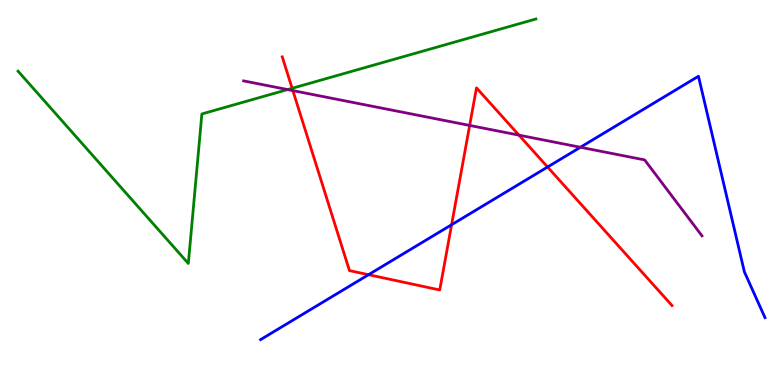[{'lines': ['blue', 'red'], 'intersections': [{'x': 4.76, 'y': 2.86}, {'x': 5.83, 'y': 4.16}, {'x': 7.07, 'y': 5.66}]}, {'lines': ['green', 'red'], 'intersections': [{'x': 3.77, 'y': 7.71}]}, {'lines': ['purple', 'red'], 'intersections': [{'x': 3.78, 'y': 7.65}, {'x': 6.06, 'y': 6.74}, {'x': 6.7, 'y': 6.49}]}, {'lines': ['blue', 'green'], 'intersections': []}, {'lines': ['blue', 'purple'], 'intersections': [{'x': 7.49, 'y': 6.18}]}, {'lines': ['green', 'purple'], 'intersections': [{'x': 3.71, 'y': 7.67}]}]